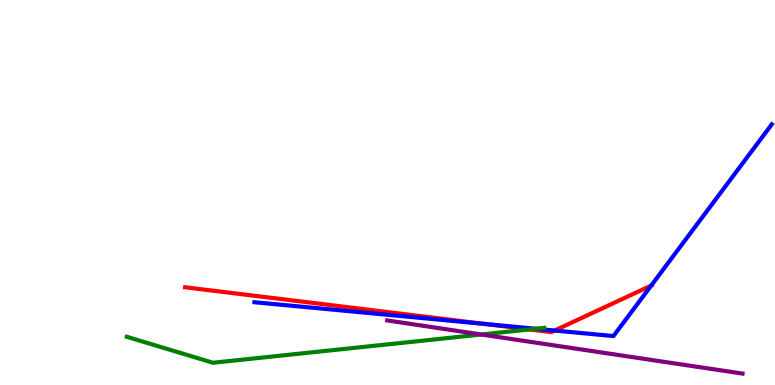[{'lines': ['blue', 'red'], 'intersections': [{'x': 6.25, 'y': 1.59}, {'x': 7.16, 'y': 1.41}, {'x': 8.4, 'y': 2.58}]}, {'lines': ['green', 'red'], 'intersections': [{'x': 6.83, 'y': 1.44}]}, {'lines': ['purple', 'red'], 'intersections': []}, {'lines': ['blue', 'green'], 'intersections': [{'x': 6.92, 'y': 1.46}]}, {'lines': ['blue', 'purple'], 'intersections': []}, {'lines': ['green', 'purple'], 'intersections': [{'x': 6.21, 'y': 1.31}]}]